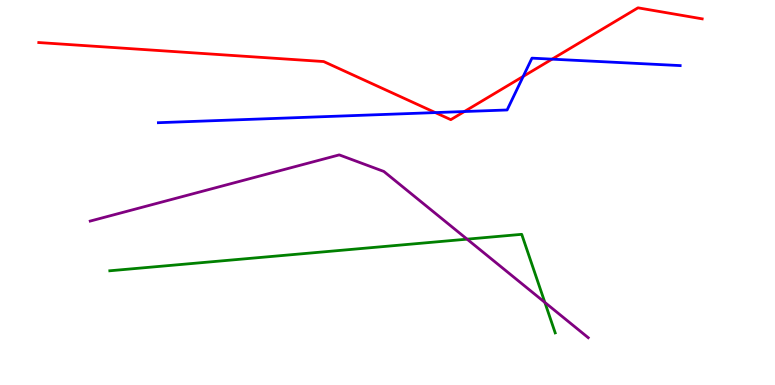[{'lines': ['blue', 'red'], 'intersections': [{'x': 5.62, 'y': 7.08}, {'x': 5.99, 'y': 7.1}, {'x': 6.75, 'y': 8.02}, {'x': 7.12, 'y': 8.46}]}, {'lines': ['green', 'red'], 'intersections': []}, {'lines': ['purple', 'red'], 'intersections': []}, {'lines': ['blue', 'green'], 'intersections': []}, {'lines': ['blue', 'purple'], 'intersections': []}, {'lines': ['green', 'purple'], 'intersections': [{'x': 6.03, 'y': 3.79}, {'x': 7.03, 'y': 2.15}]}]